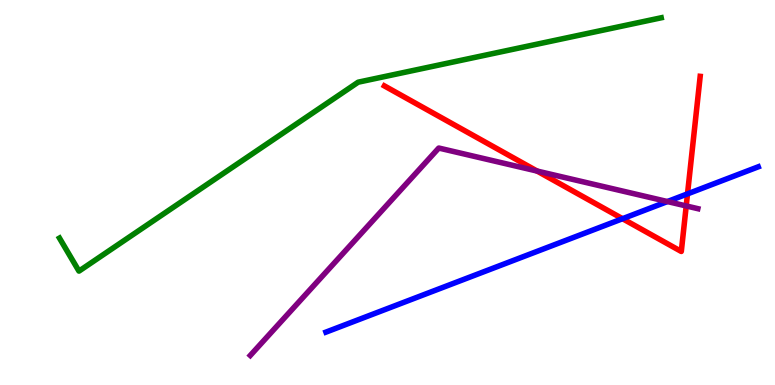[{'lines': ['blue', 'red'], 'intersections': [{'x': 8.03, 'y': 4.32}, {'x': 8.87, 'y': 4.96}]}, {'lines': ['green', 'red'], 'intersections': []}, {'lines': ['purple', 'red'], 'intersections': [{'x': 6.93, 'y': 5.56}, {'x': 8.85, 'y': 4.65}]}, {'lines': ['blue', 'green'], 'intersections': []}, {'lines': ['blue', 'purple'], 'intersections': [{'x': 8.61, 'y': 4.76}]}, {'lines': ['green', 'purple'], 'intersections': []}]